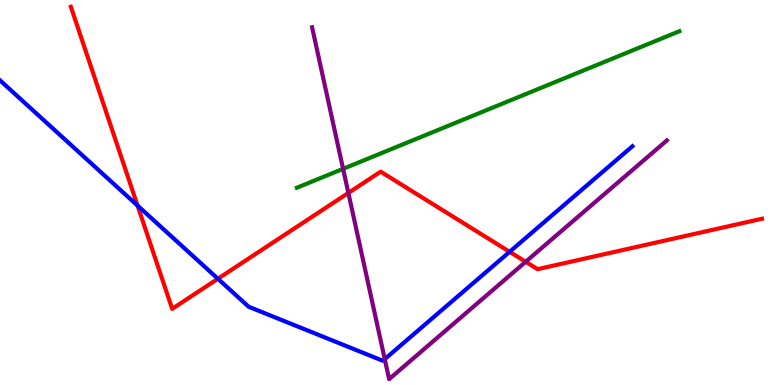[{'lines': ['blue', 'red'], 'intersections': [{'x': 1.77, 'y': 4.66}, {'x': 2.81, 'y': 2.76}, {'x': 6.58, 'y': 3.46}]}, {'lines': ['green', 'red'], 'intersections': []}, {'lines': ['purple', 'red'], 'intersections': [{'x': 4.5, 'y': 4.99}, {'x': 6.78, 'y': 3.2}]}, {'lines': ['blue', 'green'], 'intersections': []}, {'lines': ['blue', 'purple'], 'intersections': [{'x': 4.96, 'y': 0.672}]}, {'lines': ['green', 'purple'], 'intersections': [{'x': 4.43, 'y': 5.61}]}]